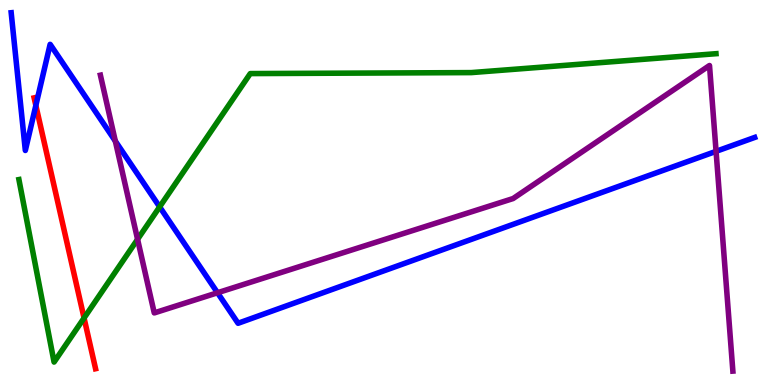[{'lines': ['blue', 'red'], 'intersections': [{'x': 0.463, 'y': 7.26}]}, {'lines': ['green', 'red'], 'intersections': [{'x': 1.08, 'y': 1.74}]}, {'lines': ['purple', 'red'], 'intersections': []}, {'lines': ['blue', 'green'], 'intersections': [{'x': 2.06, 'y': 4.63}]}, {'lines': ['blue', 'purple'], 'intersections': [{'x': 1.49, 'y': 6.34}, {'x': 2.81, 'y': 2.4}, {'x': 9.24, 'y': 6.07}]}, {'lines': ['green', 'purple'], 'intersections': [{'x': 1.78, 'y': 3.78}]}]